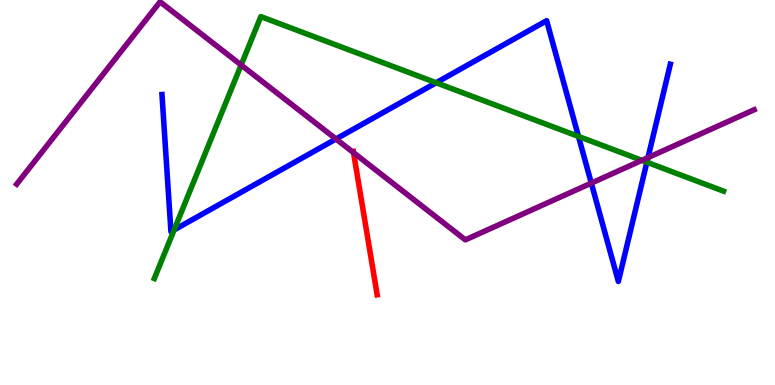[{'lines': ['blue', 'red'], 'intersections': []}, {'lines': ['green', 'red'], 'intersections': []}, {'lines': ['purple', 'red'], 'intersections': [{'x': 4.56, 'y': 6.04}]}, {'lines': ['blue', 'green'], 'intersections': [{'x': 2.25, 'y': 4.03}, {'x': 5.63, 'y': 7.85}, {'x': 7.46, 'y': 6.46}, {'x': 8.35, 'y': 5.79}]}, {'lines': ['blue', 'purple'], 'intersections': [{'x': 4.34, 'y': 6.39}, {'x': 7.63, 'y': 5.24}, {'x': 8.36, 'y': 5.91}]}, {'lines': ['green', 'purple'], 'intersections': [{'x': 3.11, 'y': 8.31}, {'x': 8.28, 'y': 5.84}]}]